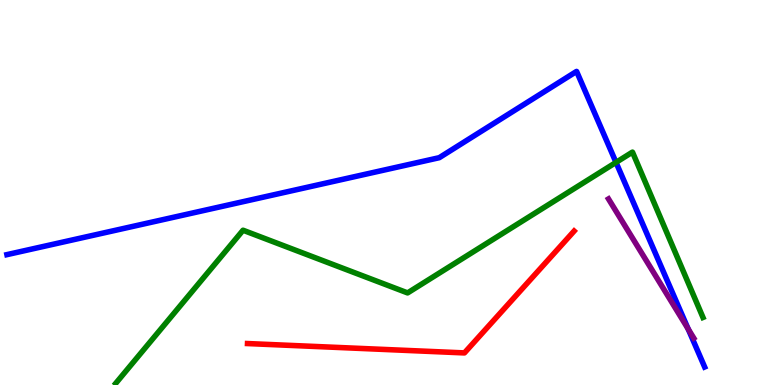[{'lines': ['blue', 'red'], 'intersections': []}, {'lines': ['green', 'red'], 'intersections': []}, {'lines': ['purple', 'red'], 'intersections': []}, {'lines': ['blue', 'green'], 'intersections': [{'x': 7.95, 'y': 5.78}]}, {'lines': ['blue', 'purple'], 'intersections': [{'x': 8.88, 'y': 1.45}]}, {'lines': ['green', 'purple'], 'intersections': []}]